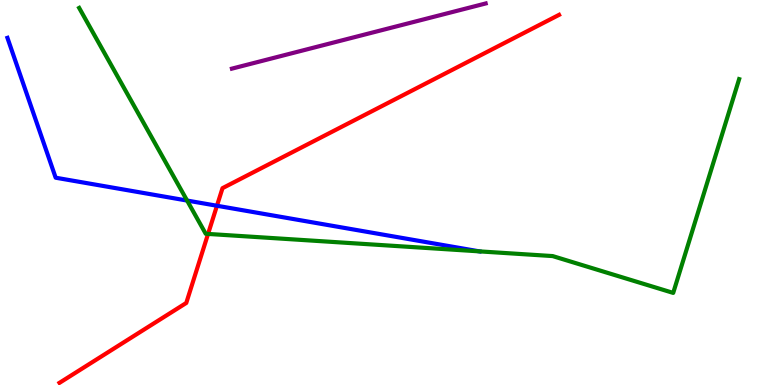[{'lines': ['blue', 'red'], 'intersections': [{'x': 2.8, 'y': 4.66}]}, {'lines': ['green', 'red'], 'intersections': [{'x': 2.68, 'y': 3.92}]}, {'lines': ['purple', 'red'], 'intersections': []}, {'lines': ['blue', 'green'], 'intersections': [{'x': 2.41, 'y': 4.79}, {'x': 6.19, 'y': 3.47}]}, {'lines': ['blue', 'purple'], 'intersections': []}, {'lines': ['green', 'purple'], 'intersections': []}]